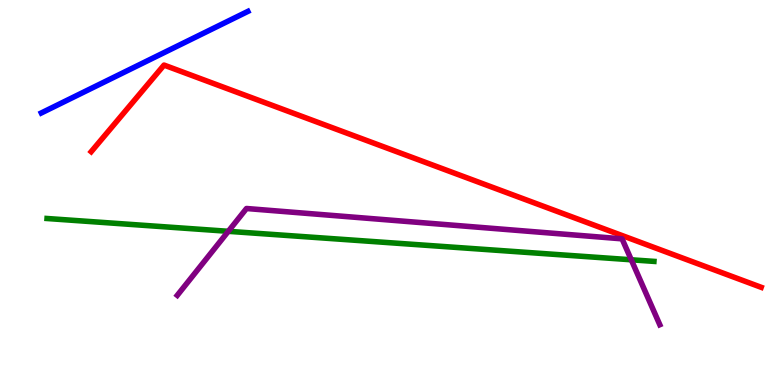[{'lines': ['blue', 'red'], 'intersections': []}, {'lines': ['green', 'red'], 'intersections': []}, {'lines': ['purple', 'red'], 'intersections': []}, {'lines': ['blue', 'green'], 'intersections': []}, {'lines': ['blue', 'purple'], 'intersections': []}, {'lines': ['green', 'purple'], 'intersections': [{'x': 2.95, 'y': 3.99}, {'x': 8.15, 'y': 3.25}]}]